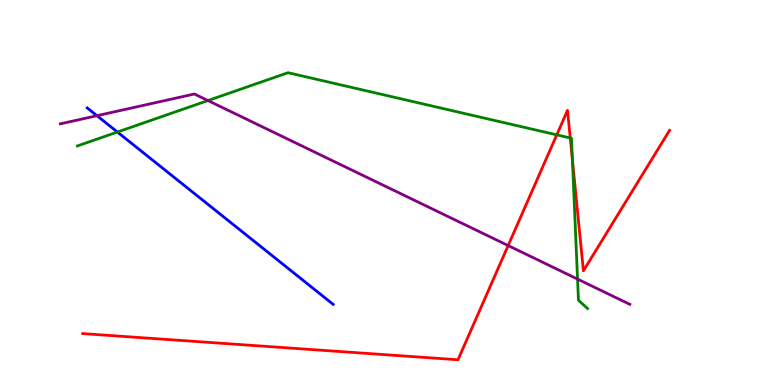[{'lines': ['blue', 'red'], 'intersections': []}, {'lines': ['green', 'red'], 'intersections': [{'x': 7.18, 'y': 6.5}, {'x': 7.36, 'y': 6.42}, {'x': 7.39, 'y': 5.85}]}, {'lines': ['purple', 'red'], 'intersections': [{'x': 6.56, 'y': 3.62}]}, {'lines': ['blue', 'green'], 'intersections': [{'x': 1.52, 'y': 6.57}]}, {'lines': ['blue', 'purple'], 'intersections': [{'x': 1.25, 'y': 6.99}]}, {'lines': ['green', 'purple'], 'intersections': [{'x': 2.68, 'y': 7.39}, {'x': 7.45, 'y': 2.75}]}]